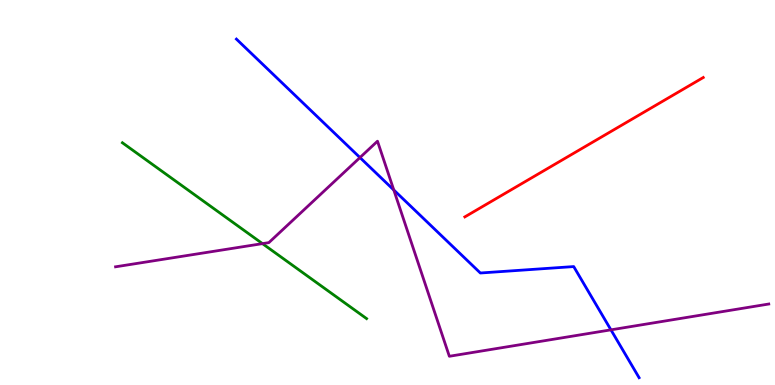[{'lines': ['blue', 'red'], 'intersections': []}, {'lines': ['green', 'red'], 'intersections': []}, {'lines': ['purple', 'red'], 'intersections': []}, {'lines': ['blue', 'green'], 'intersections': []}, {'lines': ['blue', 'purple'], 'intersections': [{'x': 4.64, 'y': 5.91}, {'x': 5.08, 'y': 5.06}, {'x': 7.88, 'y': 1.43}]}, {'lines': ['green', 'purple'], 'intersections': [{'x': 3.39, 'y': 3.67}]}]